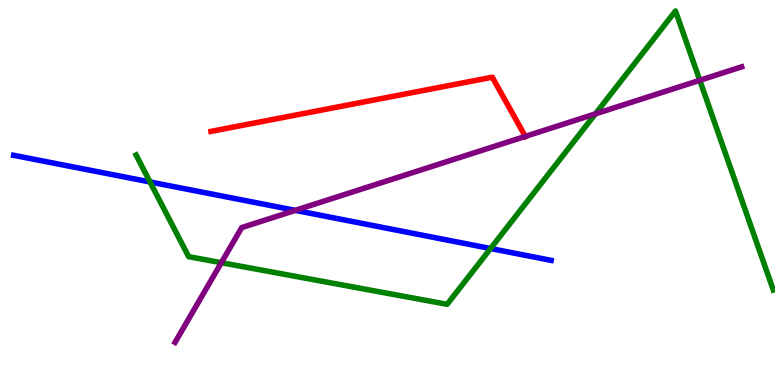[{'lines': ['blue', 'red'], 'intersections': []}, {'lines': ['green', 'red'], 'intersections': []}, {'lines': ['purple', 'red'], 'intersections': [{'x': 6.78, 'y': 6.46}]}, {'lines': ['blue', 'green'], 'intersections': [{'x': 1.94, 'y': 5.27}, {'x': 6.33, 'y': 3.54}]}, {'lines': ['blue', 'purple'], 'intersections': [{'x': 3.81, 'y': 4.54}]}, {'lines': ['green', 'purple'], 'intersections': [{'x': 2.86, 'y': 3.18}, {'x': 7.68, 'y': 7.04}, {'x': 9.03, 'y': 7.91}]}]